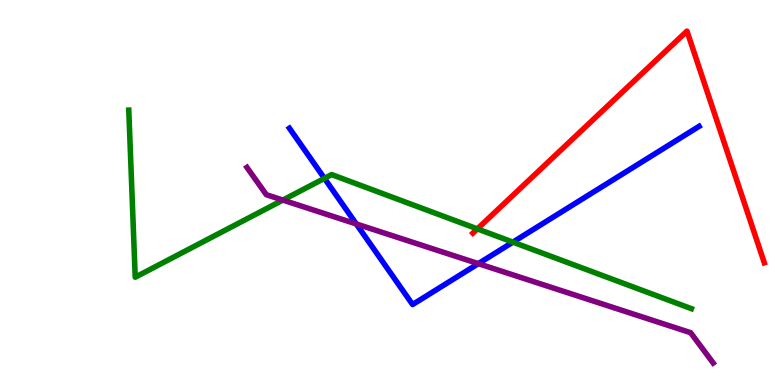[{'lines': ['blue', 'red'], 'intersections': []}, {'lines': ['green', 'red'], 'intersections': [{'x': 6.16, 'y': 4.05}]}, {'lines': ['purple', 'red'], 'intersections': []}, {'lines': ['blue', 'green'], 'intersections': [{'x': 4.19, 'y': 5.37}, {'x': 6.62, 'y': 3.71}]}, {'lines': ['blue', 'purple'], 'intersections': [{'x': 4.6, 'y': 4.18}, {'x': 6.17, 'y': 3.15}]}, {'lines': ['green', 'purple'], 'intersections': [{'x': 3.65, 'y': 4.8}]}]